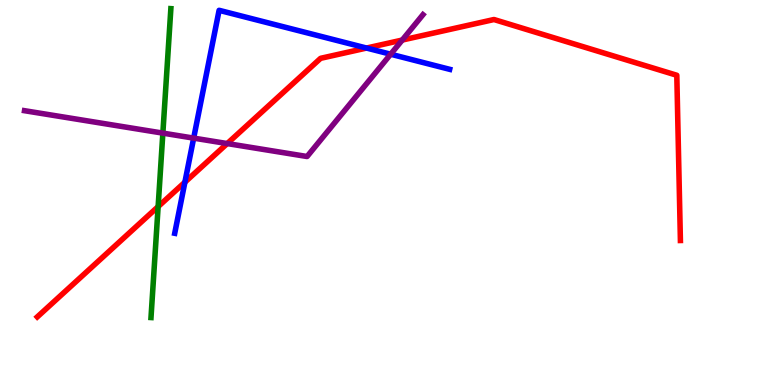[{'lines': ['blue', 'red'], 'intersections': [{'x': 2.39, 'y': 5.27}, {'x': 4.73, 'y': 8.75}]}, {'lines': ['green', 'red'], 'intersections': [{'x': 2.04, 'y': 4.63}]}, {'lines': ['purple', 'red'], 'intersections': [{'x': 2.93, 'y': 6.27}, {'x': 5.19, 'y': 8.96}]}, {'lines': ['blue', 'green'], 'intersections': []}, {'lines': ['blue', 'purple'], 'intersections': [{'x': 2.5, 'y': 6.41}, {'x': 5.04, 'y': 8.59}]}, {'lines': ['green', 'purple'], 'intersections': [{'x': 2.1, 'y': 6.54}]}]